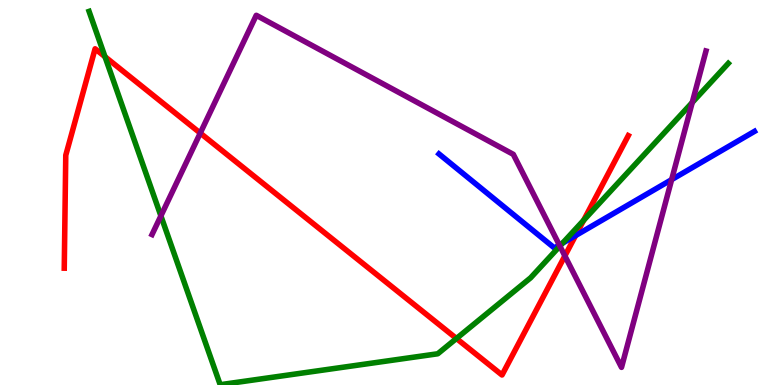[{'lines': ['blue', 'red'], 'intersections': [{'x': 7.43, 'y': 3.88}]}, {'lines': ['green', 'red'], 'intersections': [{'x': 1.35, 'y': 8.53}, {'x': 5.89, 'y': 1.21}, {'x': 7.53, 'y': 4.28}]}, {'lines': ['purple', 'red'], 'intersections': [{'x': 2.58, 'y': 6.54}, {'x': 7.29, 'y': 3.35}]}, {'lines': ['blue', 'green'], 'intersections': [{'x': 7.26, 'y': 3.68}]}, {'lines': ['blue', 'purple'], 'intersections': [{'x': 7.22, 'y': 3.64}, {'x': 8.67, 'y': 5.33}]}, {'lines': ['green', 'purple'], 'intersections': [{'x': 2.08, 'y': 4.39}, {'x': 7.22, 'y': 3.61}, {'x': 8.93, 'y': 7.34}]}]